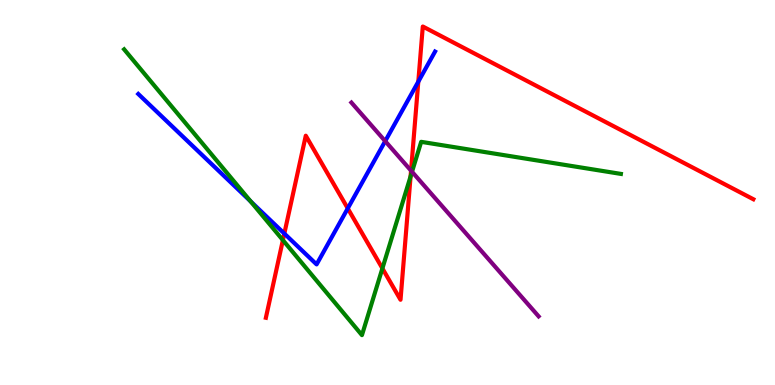[{'lines': ['blue', 'red'], 'intersections': [{'x': 3.67, 'y': 3.93}, {'x': 4.49, 'y': 4.59}, {'x': 5.4, 'y': 7.88}]}, {'lines': ['green', 'red'], 'intersections': [{'x': 3.65, 'y': 3.76}, {'x': 4.93, 'y': 3.03}, {'x': 5.3, 'y': 5.42}]}, {'lines': ['purple', 'red'], 'intersections': [{'x': 5.3, 'y': 5.57}]}, {'lines': ['blue', 'green'], 'intersections': [{'x': 3.23, 'y': 4.77}]}, {'lines': ['blue', 'purple'], 'intersections': [{'x': 4.97, 'y': 6.33}]}, {'lines': ['green', 'purple'], 'intersections': [{'x': 5.32, 'y': 5.54}]}]